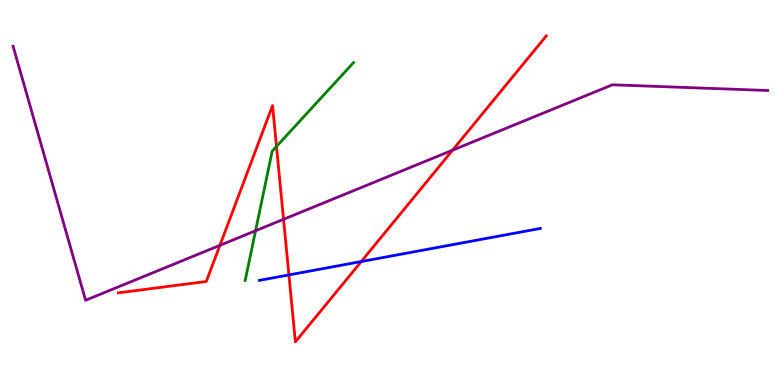[{'lines': ['blue', 'red'], 'intersections': [{'x': 3.73, 'y': 2.86}, {'x': 4.66, 'y': 3.21}]}, {'lines': ['green', 'red'], 'intersections': [{'x': 3.57, 'y': 6.2}]}, {'lines': ['purple', 'red'], 'intersections': [{'x': 2.84, 'y': 3.63}, {'x': 3.66, 'y': 4.3}, {'x': 5.84, 'y': 6.1}]}, {'lines': ['blue', 'green'], 'intersections': []}, {'lines': ['blue', 'purple'], 'intersections': []}, {'lines': ['green', 'purple'], 'intersections': [{'x': 3.3, 'y': 4.01}]}]